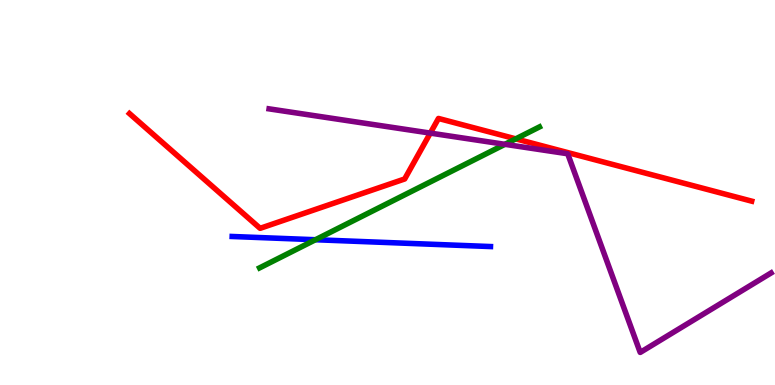[{'lines': ['blue', 'red'], 'intersections': []}, {'lines': ['green', 'red'], 'intersections': [{'x': 6.65, 'y': 6.39}]}, {'lines': ['purple', 'red'], 'intersections': [{'x': 5.55, 'y': 6.54}]}, {'lines': ['blue', 'green'], 'intersections': [{'x': 4.07, 'y': 3.77}]}, {'lines': ['blue', 'purple'], 'intersections': []}, {'lines': ['green', 'purple'], 'intersections': [{'x': 6.52, 'y': 6.25}]}]